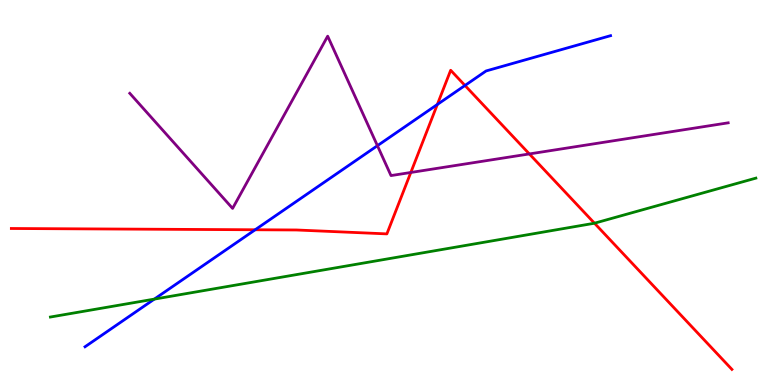[{'lines': ['blue', 'red'], 'intersections': [{'x': 3.29, 'y': 4.03}, {'x': 5.64, 'y': 7.29}, {'x': 6.0, 'y': 7.78}]}, {'lines': ['green', 'red'], 'intersections': [{'x': 7.67, 'y': 4.2}]}, {'lines': ['purple', 'red'], 'intersections': [{'x': 5.3, 'y': 5.52}, {'x': 6.83, 'y': 6.0}]}, {'lines': ['blue', 'green'], 'intersections': [{'x': 1.99, 'y': 2.23}]}, {'lines': ['blue', 'purple'], 'intersections': [{'x': 4.87, 'y': 6.22}]}, {'lines': ['green', 'purple'], 'intersections': []}]